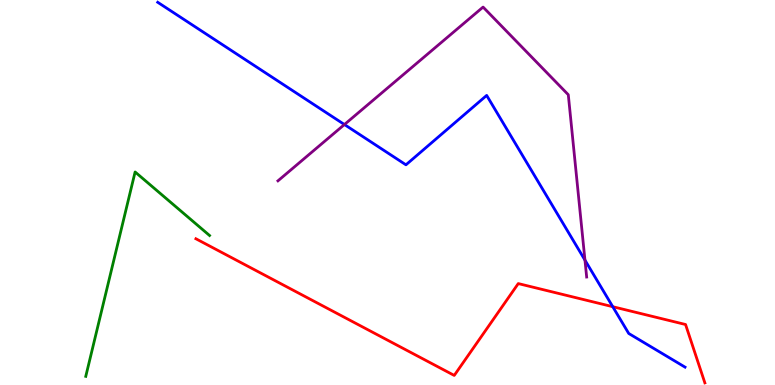[{'lines': ['blue', 'red'], 'intersections': [{'x': 7.91, 'y': 2.03}]}, {'lines': ['green', 'red'], 'intersections': []}, {'lines': ['purple', 'red'], 'intersections': []}, {'lines': ['blue', 'green'], 'intersections': []}, {'lines': ['blue', 'purple'], 'intersections': [{'x': 4.44, 'y': 6.77}, {'x': 7.55, 'y': 3.24}]}, {'lines': ['green', 'purple'], 'intersections': []}]